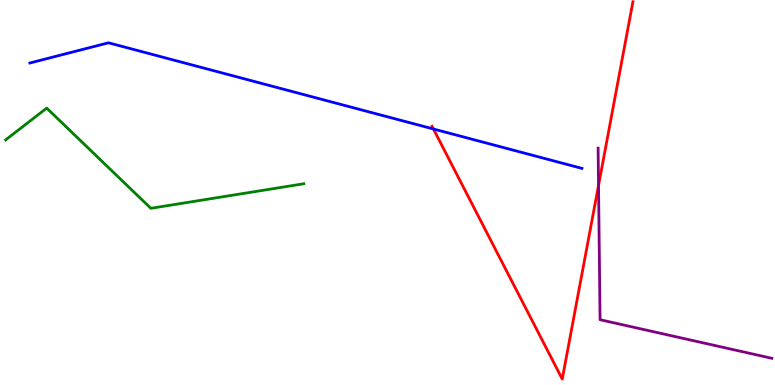[{'lines': ['blue', 'red'], 'intersections': [{'x': 5.59, 'y': 6.65}]}, {'lines': ['green', 'red'], 'intersections': []}, {'lines': ['purple', 'red'], 'intersections': [{'x': 7.72, 'y': 5.19}]}, {'lines': ['blue', 'green'], 'intersections': []}, {'lines': ['blue', 'purple'], 'intersections': []}, {'lines': ['green', 'purple'], 'intersections': []}]